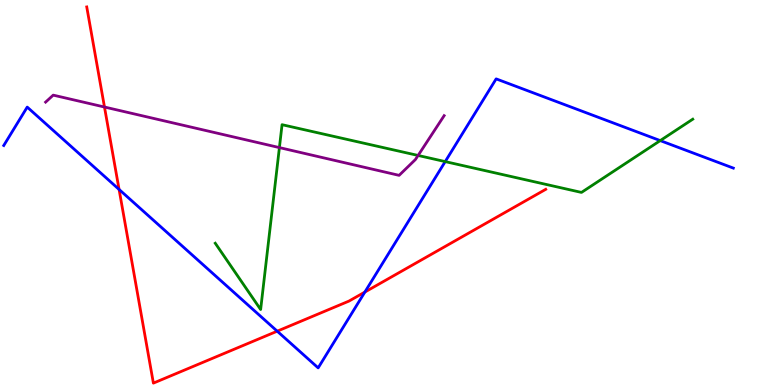[{'lines': ['blue', 'red'], 'intersections': [{'x': 1.54, 'y': 5.08}, {'x': 3.58, 'y': 1.4}, {'x': 4.71, 'y': 2.41}]}, {'lines': ['green', 'red'], 'intersections': []}, {'lines': ['purple', 'red'], 'intersections': [{'x': 1.35, 'y': 7.22}]}, {'lines': ['blue', 'green'], 'intersections': [{'x': 5.74, 'y': 5.8}, {'x': 8.52, 'y': 6.35}]}, {'lines': ['blue', 'purple'], 'intersections': []}, {'lines': ['green', 'purple'], 'intersections': [{'x': 3.61, 'y': 6.17}, {'x': 5.39, 'y': 5.96}]}]